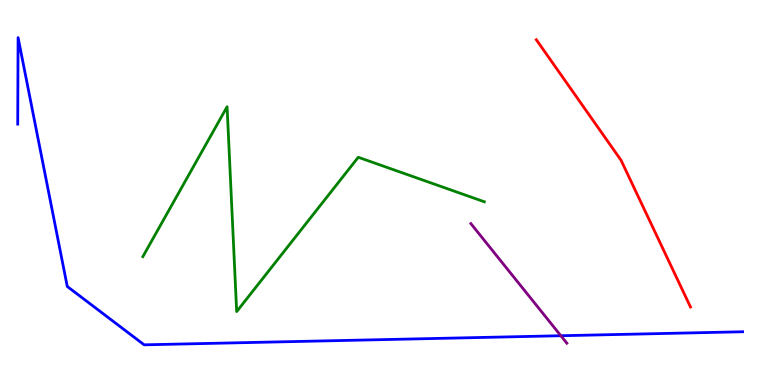[{'lines': ['blue', 'red'], 'intersections': []}, {'lines': ['green', 'red'], 'intersections': []}, {'lines': ['purple', 'red'], 'intersections': []}, {'lines': ['blue', 'green'], 'intersections': []}, {'lines': ['blue', 'purple'], 'intersections': [{'x': 7.24, 'y': 1.28}]}, {'lines': ['green', 'purple'], 'intersections': []}]